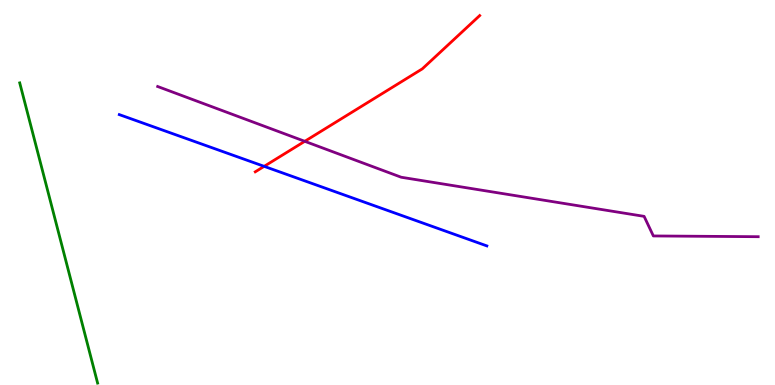[{'lines': ['blue', 'red'], 'intersections': [{'x': 3.41, 'y': 5.68}]}, {'lines': ['green', 'red'], 'intersections': []}, {'lines': ['purple', 'red'], 'intersections': [{'x': 3.93, 'y': 6.33}]}, {'lines': ['blue', 'green'], 'intersections': []}, {'lines': ['blue', 'purple'], 'intersections': []}, {'lines': ['green', 'purple'], 'intersections': []}]